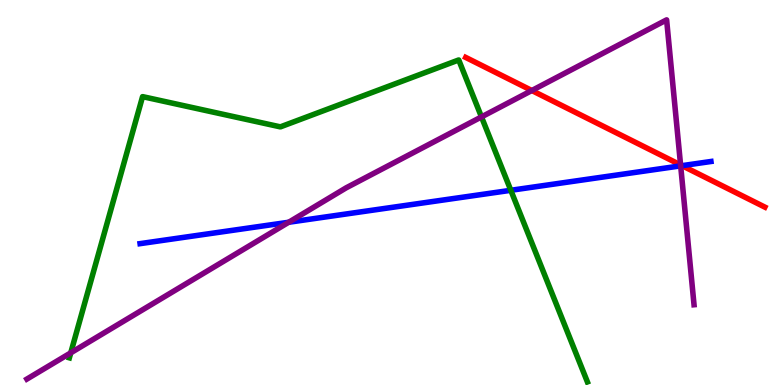[{'lines': ['blue', 'red'], 'intersections': [{'x': 8.8, 'y': 5.7}]}, {'lines': ['green', 'red'], 'intersections': []}, {'lines': ['purple', 'red'], 'intersections': [{'x': 6.86, 'y': 7.65}, {'x': 8.78, 'y': 5.72}]}, {'lines': ['blue', 'green'], 'intersections': [{'x': 6.59, 'y': 5.06}]}, {'lines': ['blue', 'purple'], 'intersections': [{'x': 3.73, 'y': 4.23}, {'x': 8.78, 'y': 5.69}]}, {'lines': ['green', 'purple'], 'intersections': [{'x': 0.913, 'y': 0.835}, {'x': 6.21, 'y': 6.96}]}]